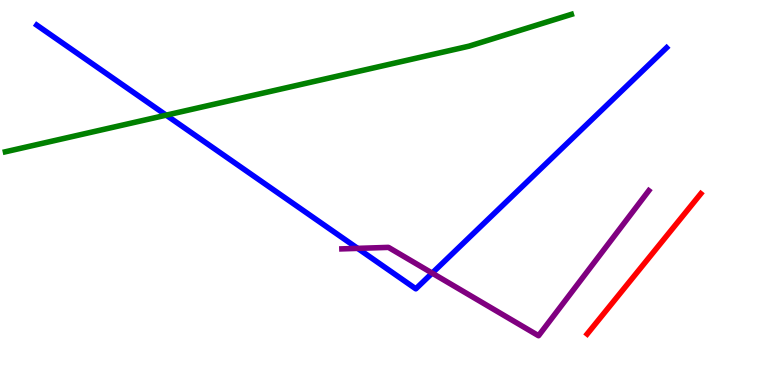[{'lines': ['blue', 'red'], 'intersections': []}, {'lines': ['green', 'red'], 'intersections': []}, {'lines': ['purple', 'red'], 'intersections': []}, {'lines': ['blue', 'green'], 'intersections': [{'x': 2.14, 'y': 7.01}]}, {'lines': ['blue', 'purple'], 'intersections': [{'x': 4.62, 'y': 3.55}, {'x': 5.58, 'y': 2.91}]}, {'lines': ['green', 'purple'], 'intersections': []}]